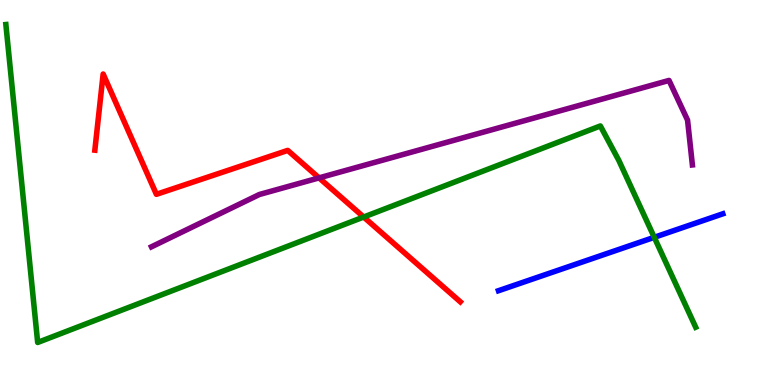[{'lines': ['blue', 'red'], 'intersections': []}, {'lines': ['green', 'red'], 'intersections': [{'x': 4.69, 'y': 4.36}]}, {'lines': ['purple', 'red'], 'intersections': [{'x': 4.12, 'y': 5.38}]}, {'lines': ['blue', 'green'], 'intersections': [{'x': 8.44, 'y': 3.84}]}, {'lines': ['blue', 'purple'], 'intersections': []}, {'lines': ['green', 'purple'], 'intersections': []}]